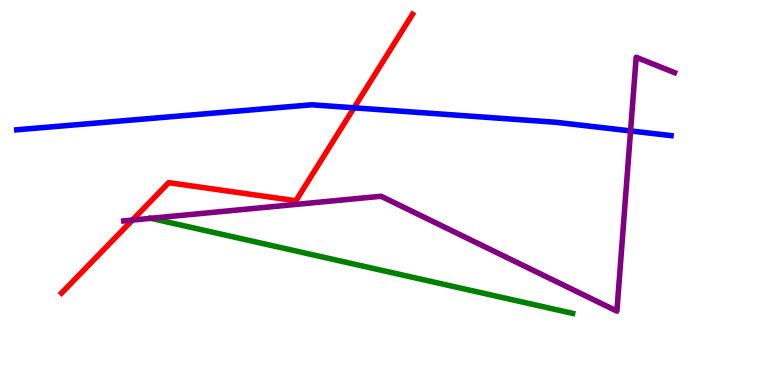[{'lines': ['blue', 'red'], 'intersections': [{'x': 4.57, 'y': 7.2}]}, {'lines': ['green', 'red'], 'intersections': []}, {'lines': ['purple', 'red'], 'intersections': [{'x': 1.71, 'y': 4.28}]}, {'lines': ['blue', 'green'], 'intersections': []}, {'lines': ['blue', 'purple'], 'intersections': [{'x': 8.14, 'y': 6.6}]}, {'lines': ['green', 'purple'], 'intersections': [{'x': 1.95, 'y': 4.33}]}]